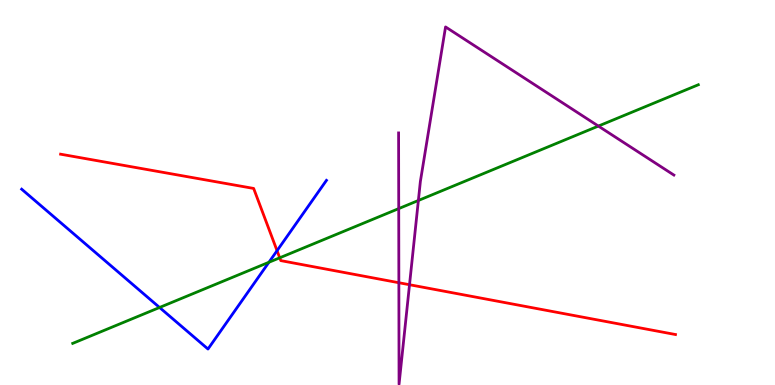[{'lines': ['blue', 'red'], 'intersections': [{'x': 3.57, 'y': 3.49}]}, {'lines': ['green', 'red'], 'intersections': [{'x': 3.61, 'y': 3.3}]}, {'lines': ['purple', 'red'], 'intersections': [{'x': 5.15, 'y': 2.66}, {'x': 5.28, 'y': 2.6}]}, {'lines': ['blue', 'green'], 'intersections': [{'x': 2.06, 'y': 2.01}, {'x': 3.47, 'y': 3.19}]}, {'lines': ['blue', 'purple'], 'intersections': []}, {'lines': ['green', 'purple'], 'intersections': [{'x': 5.14, 'y': 4.58}, {'x': 5.4, 'y': 4.79}, {'x': 7.72, 'y': 6.73}]}]